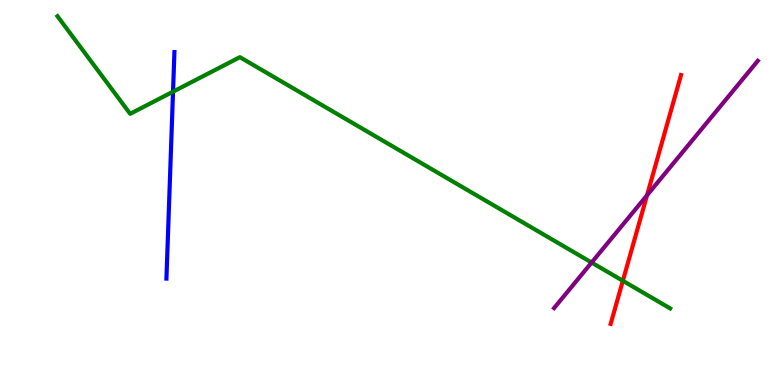[{'lines': ['blue', 'red'], 'intersections': []}, {'lines': ['green', 'red'], 'intersections': [{'x': 8.04, 'y': 2.71}]}, {'lines': ['purple', 'red'], 'intersections': [{'x': 8.35, 'y': 4.93}]}, {'lines': ['blue', 'green'], 'intersections': [{'x': 2.23, 'y': 7.62}]}, {'lines': ['blue', 'purple'], 'intersections': []}, {'lines': ['green', 'purple'], 'intersections': [{'x': 7.63, 'y': 3.18}]}]